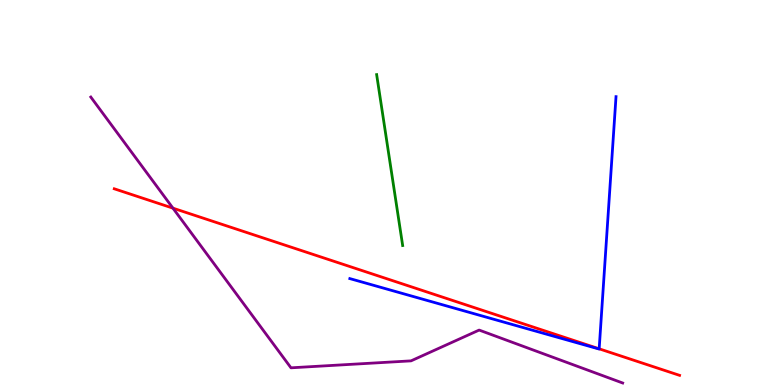[{'lines': ['blue', 'red'], 'intersections': [{'x': 7.73, 'y': 0.94}]}, {'lines': ['green', 'red'], 'intersections': []}, {'lines': ['purple', 'red'], 'intersections': [{'x': 2.23, 'y': 4.59}]}, {'lines': ['blue', 'green'], 'intersections': []}, {'lines': ['blue', 'purple'], 'intersections': []}, {'lines': ['green', 'purple'], 'intersections': []}]